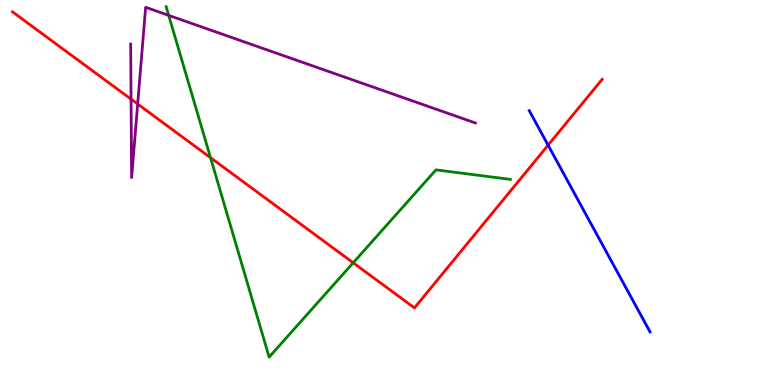[{'lines': ['blue', 'red'], 'intersections': [{'x': 7.07, 'y': 6.23}]}, {'lines': ['green', 'red'], 'intersections': [{'x': 2.72, 'y': 5.9}, {'x': 4.56, 'y': 3.17}]}, {'lines': ['purple', 'red'], 'intersections': [{'x': 1.69, 'y': 7.42}, {'x': 1.78, 'y': 7.3}]}, {'lines': ['blue', 'green'], 'intersections': []}, {'lines': ['blue', 'purple'], 'intersections': []}, {'lines': ['green', 'purple'], 'intersections': [{'x': 2.18, 'y': 9.6}]}]